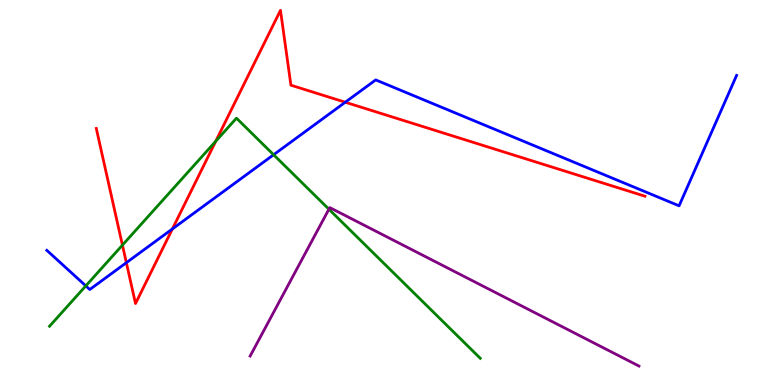[{'lines': ['blue', 'red'], 'intersections': [{'x': 1.63, 'y': 3.18}, {'x': 2.22, 'y': 4.05}, {'x': 4.46, 'y': 7.34}]}, {'lines': ['green', 'red'], 'intersections': [{'x': 1.58, 'y': 3.63}, {'x': 2.78, 'y': 6.33}]}, {'lines': ['purple', 'red'], 'intersections': []}, {'lines': ['blue', 'green'], 'intersections': [{'x': 1.11, 'y': 2.57}, {'x': 3.53, 'y': 5.98}]}, {'lines': ['blue', 'purple'], 'intersections': []}, {'lines': ['green', 'purple'], 'intersections': [{'x': 4.24, 'y': 4.57}]}]